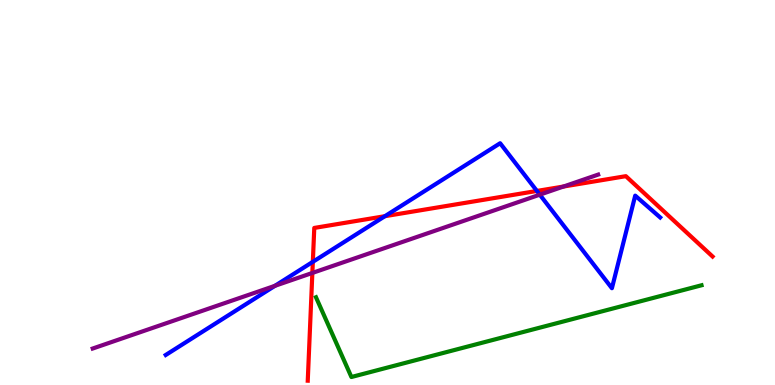[{'lines': ['blue', 'red'], 'intersections': [{'x': 4.04, 'y': 3.2}, {'x': 4.97, 'y': 4.38}, {'x': 6.93, 'y': 5.04}]}, {'lines': ['green', 'red'], 'intersections': []}, {'lines': ['purple', 'red'], 'intersections': [{'x': 4.03, 'y': 2.91}, {'x': 7.27, 'y': 5.16}]}, {'lines': ['blue', 'green'], 'intersections': []}, {'lines': ['blue', 'purple'], 'intersections': [{'x': 3.55, 'y': 2.58}, {'x': 6.97, 'y': 4.94}]}, {'lines': ['green', 'purple'], 'intersections': []}]